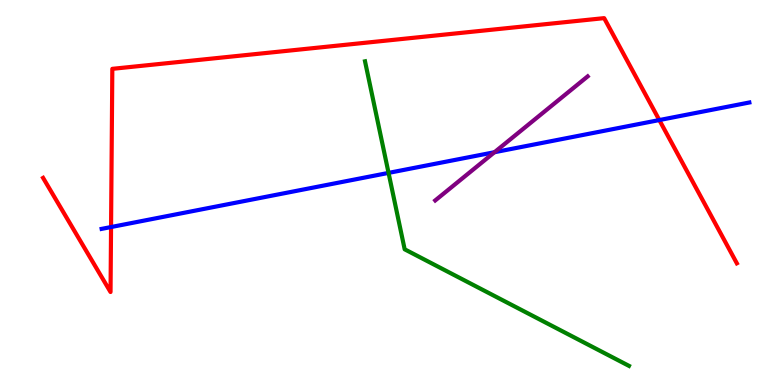[{'lines': ['blue', 'red'], 'intersections': [{'x': 1.43, 'y': 4.1}, {'x': 8.51, 'y': 6.88}]}, {'lines': ['green', 'red'], 'intersections': []}, {'lines': ['purple', 'red'], 'intersections': []}, {'lines': ['blue', 'green'], 'intersections': [{'x': 5.01, 'y': 5.51}]}, {'lines': ['blue', 'purple'], 'intersections': [{'x': 6.38, 'y': 6.05}]}, {'lines': ['green', 'purple'], 'intersections': []}]